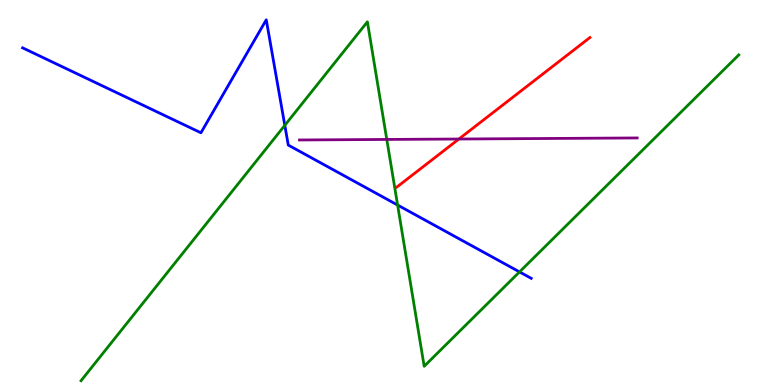[{'lines': ['blue', 'red'], 'intersections': []}, {'lines': ['green', 'red'], 'intersections': []}, {'lines': ['purple', 'red'], 'intersections': [{'x': 5.92, 'y': 6.39}]}, {'lines': ['blue', 'green'], 'intersections': [{'x': 3.67, 'y': 6.74}, {'x': 5.13, 'y': 4.67}, {'x': 6.7, 'y': 2.94}]}, {'lines': ['blue', 'purple'], 'intersections': []}, {'lines': ['green', 'purple'], 'intersections': [{'x': 4.99, 'y': 6.38}]}]